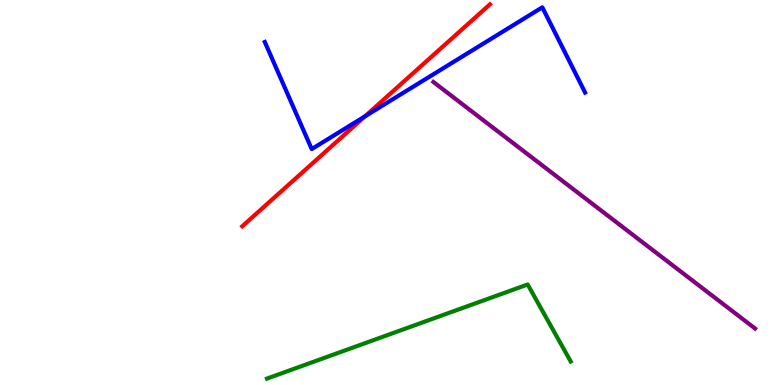[{'lines': ['blue', 'red'], 'intersections': [{'x': 4.71, 'y': 6.98}]}, {'lines': ['green', 'red'], 'intersections': []}, {'lines': ['purple', 'red'], 'intersections': []}, {'lines': ['blue', 'green'], 'intersections': []}, {'lines': ['blue', 'purple'], 'intersections': []}, {'lines': ['green', 'purple'], 'intersections': []}]